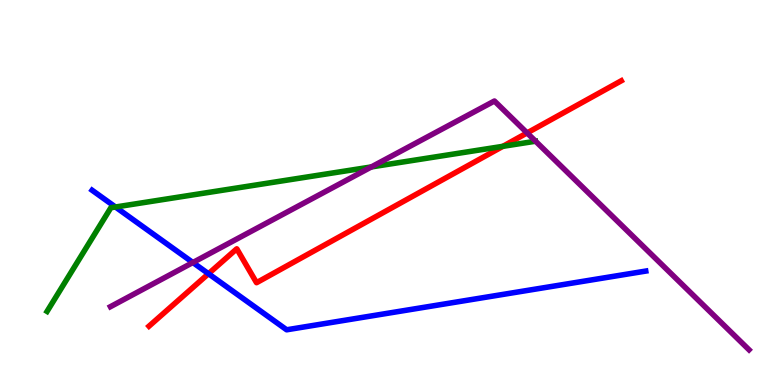[{'lines': ['blue', 'red'], 'intersections': [{'x': 2.69, 'y': 2.89}]}, {'lines': ['green', 'red'], 'intersections': [{'x': 6.49, 'y': 6.2}]}, {'lines': ['purple', 'red'], 'intersections': [{'x': 6.8, 'y': 6.55}]}, {'lines': ['blue', 'green'], 'intersections': [{'x': 1.49, 'y': 4.62}]}, {'lines': ['blue', 'purple'], 'intersections': [{'x': 2.49, 'y': 3.18}]}, {'lines': ['green', 'purple'], 'intersections': [{'x': 4.79, 'y': 5.66}]}]